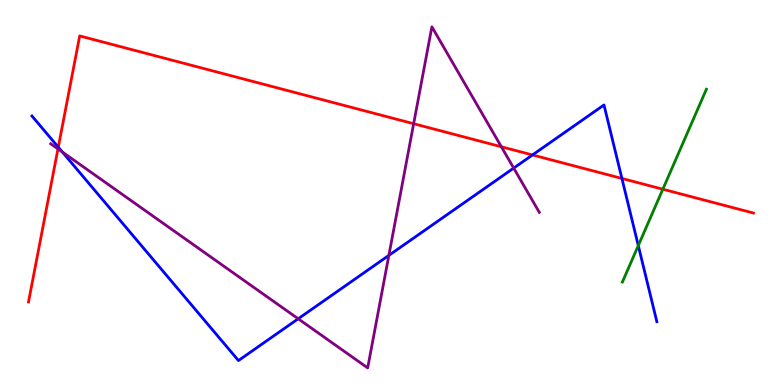[{'lines': ['blue', 'red'], 'intersections': [{'x': 0.752, 'y': 6.18}, {'x': 6.87, 'y': 5.98}, {'x': 8.02, 'y': 5.36}]}, {'lines': ['green', 'red'], 'intersections': [{'x': 8.55, 'y': 5.09}]}, {'lines': ['purple', 'red'], 'intersections': [{'x': 0.748, 'y': 6.13}, {'x': 5.34, 'y': 6.79}, {'x': 6.47, 'y': 6.19}]}, {'lines': ['blue', 'green'], 'intersections': [{'x': 8.24, 'y': 3.62}]}, {'lines': ['blue', 'purple'], 'intersections': [{'x': 0.805, 'y': 6.05}, {'x': 3.85, 'y': 1.72}, {'x': 5.02, 'y': 3.37}, {'x': 6.63, 'y': 5.63}]}, {'lines': ['green', 'purple'], 'intersections': []}]